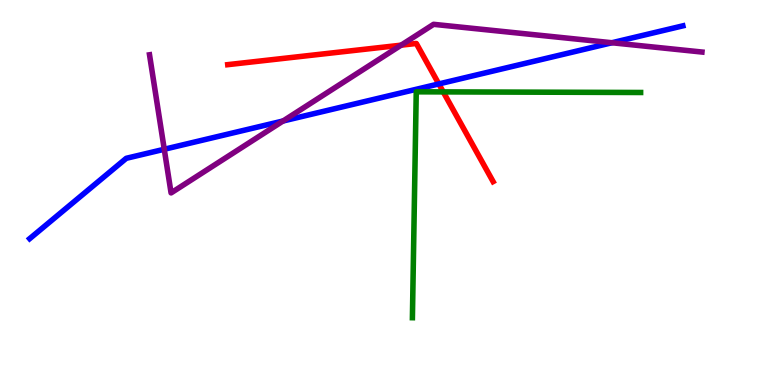[{'lines': ['blue', 'red'], 'intersections': [{'x': 5.66, 'y': 7.82}]}, {'lines': ['green', 'red'], 'intersections': [{'x': 5.72, 'y': 7.61}]}, {'lines': ['purple', 'red'], 'intersections': [{'x': 5.18, 'y': 8.83}]}, {'lines': ['blue', 'green'], 'intersections': []}, {'lines': ['blue', 'purple'], 'intersections': [{'x': 2.12, 'y': 6.12}, {'x': 3.65, 'y': 6.86}, {'x': 7.9, 'y': 8.89}]}, {'lines': ['green', 'purple'], 'intersections': []}]